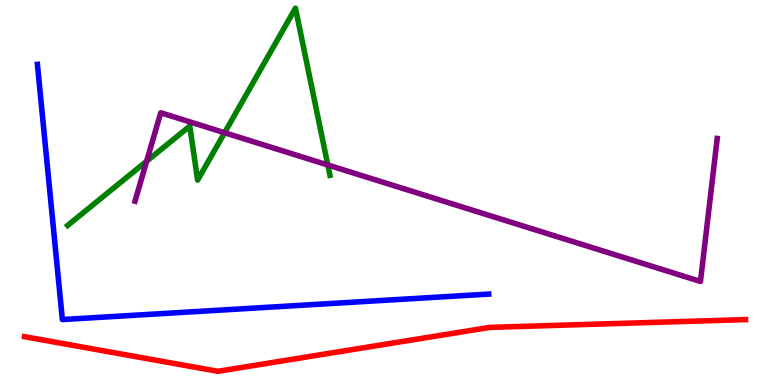[{'lines': ['blue', 'red'], 'intersections': []}, {'lines': ['green', 'red'], 'intersections': []}, {'lines': ['purple', 'red'], 'intersections': []}, {'lines': ['blue', 'green'], 'intersections': []}, {'lines': ['blue', 'purple'], 'intersections': []}, {'lines': ['green', 'purple'], 'intersections': [{'x': 1.89, 'y': 5.81}, {'x': 2.9, 'y': 6.55}, {'x': 4.23, 'y': 5.71}]}]